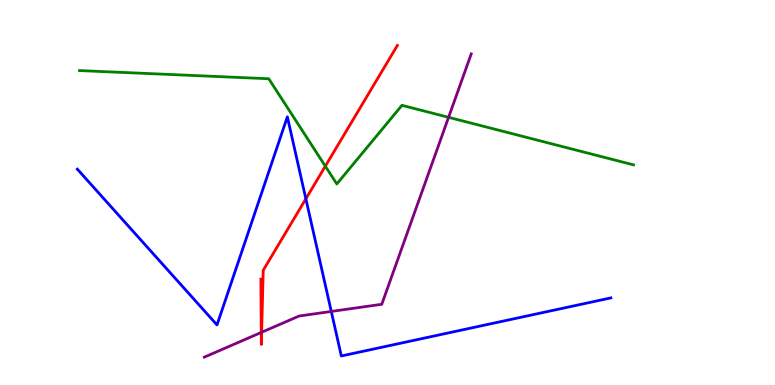[{'lines': ['blue', 'red'], 'intersections': [{'x': 3.95, 'y': 4.84}]}, {'lines': ['green', 'red'], 'intersections': [{'x': 4.2, 'y': 5.68}]}, {'lines': ['purple', 'red'], 'intersections': [{'x': 3.37, 'y': 1.36}, {'x': 3.38, 'y': 1.37}]}, {'lines': ['blue', 'green'], 'intersections': []}, {'lines': ['blue', 'purple'], 'intersections': [{'x': 4.27, 'y': 1.91}]}, {'lines': ['green', 'purple'], 'intersections': [{'x': 5.79, 'y': 6.95}]}]